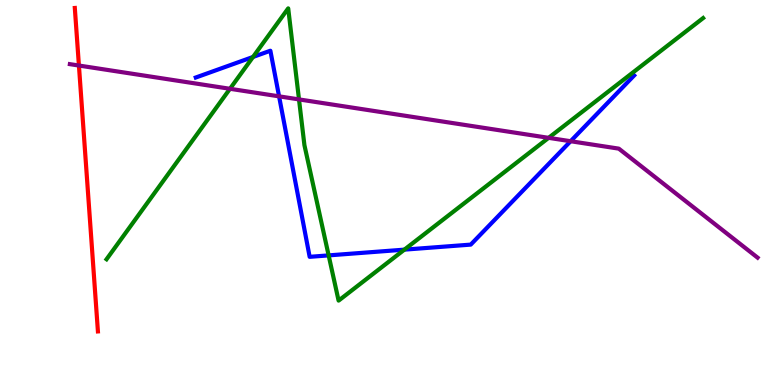[{'lines': ['blue', 'red'], 'intersections': []}, {'lines': ['green', 'red'], 'intersections': []}, {'lines': ['purple', 'red'], 'intersections': [{'x': 1.02, 'y': 8.3}]}, {'lines': ['blue', 'green'], 'intersections': [{'x': 3.26, 'y': 8.52}, {'x': 4.24, 'y': 3.37}, {'x': 5.22, 'y': 3.52}]}, {'lines': ['blue', 'purple'], 'intersections': [{'x': 3.6, 'y': 7.5}, {'x': 7.36, 'y': 6.33}]}, {'lines': ['green', 'purple'], 'intersections': [{'x': 2.97, 'y': 7.69}, {'x': 3.86, 'y': 7.42}, {'x': 7.08, 'y': 6.42}]}]